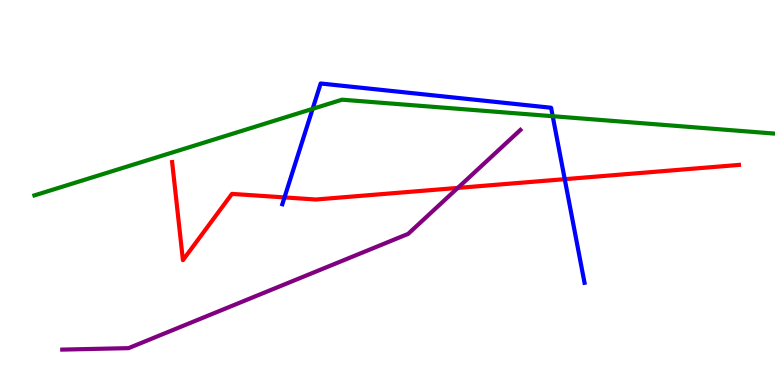[{'lines': ['blue', 'red'], 'intersections': [{'x': 3.67, 'y': 4.87}, {'x': 7.29, 'y': 5.35}]}, {'lines': ['green', 'red'], 'intersections': []}, {'lines': ['purple', 'red'], 'intersections': [{'x': 5.91, 'y': 5.12}]}, {'lines': ['blue', 'green'], 'intersections': [{'x': 4.03, 'y': 7.17}, {'x': 7.13, 'y': 6.98}]}, {'lines': ['blue', 'purple'], 'intersections': []}, {'lines': ['green', 'purple'], 'intersections': []}]